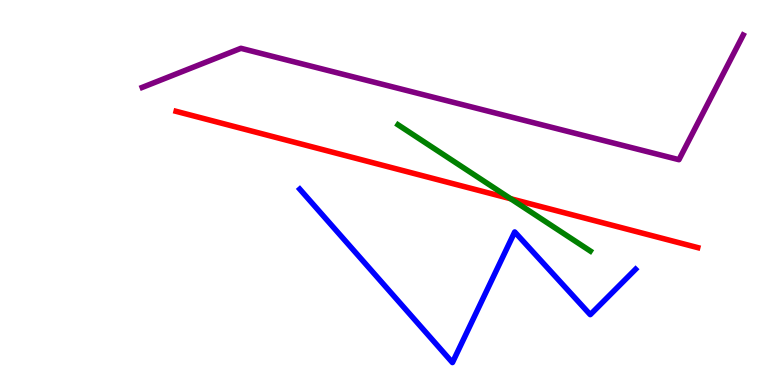[{'lines': ['blue', 'red'], 'intersections': []}, {'lines': ['green', 'red'], 'intersections': [{'x': 6.59, 'y': 4.84}]}, {'lines': ['purple', 'red'], 'intersections': []}, {'lines': ['blue', 'green'], 'intersections': []}, {'lines': ['blue', 'purple'], 'intersections': []}, {'lines': ['green', 'purple'], 'intersections': []}]